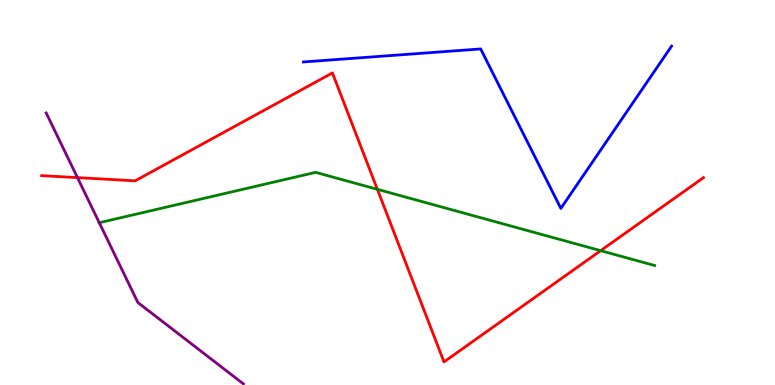[{'lines': ['blue', 'red'], 'intersections': []}, {'lines': ['green', 'red'], 'intersections': [{'x': 4.87, 'y': 5.08}, {'x': 7.75, 'y': 3.49}]}, {'lines': ['purple', 'red'], 'intersections': [{'x': 1.0, 'y': 5.39}]}, {'lines': ['blue', 'green'], 'intersections': []}, {'lines': ['blue', 'purple'], 'intersections': []}, {'lines': ['green', 'purple'], 'intersections': [{'x': 1.28, 'y': 4.21}]}]